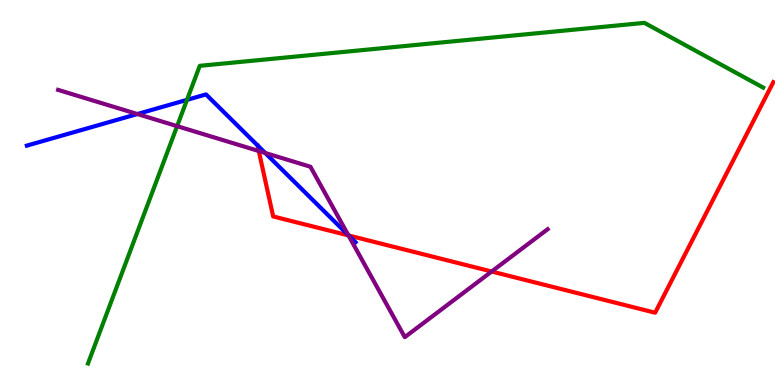[{'lines': ['blue', 'red'], 'intersections': [{'x': 4.5, 'y': 3.88}]}, {'lines': ['green', 'red'], 'intersections': []}, {'lines': ['purple', 'red'], 'intersections': [{'x': 3.34, 'y': 6.08}, {'x': 4.5, 'y': 3.89}, {'x': 6.34, 'y': 2.95}]}, {'lines': ['blue', 'green'], 'intersections': [{'x': 2.41, 'y': 7.41}]}, {'lines': ['blue', 'purple'], 'intersections': [{'x': 1.77, 'y': 7.04}, {'x': 3.42, 'y': 6.03}, {'x': 4.49, 'y': 3.89}]}, {'lines': ['green', 'purple'], 'intersections': [{'x': 2.29, 'y': 6.72}]}]